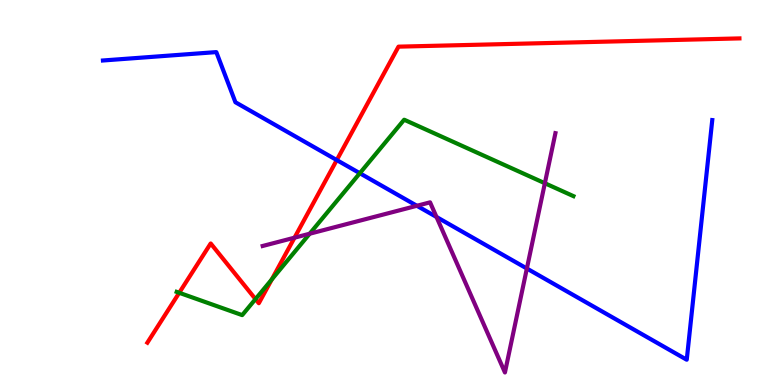[{'lines': ['blue', 'red'], 'intersections': [{'x': 4.35, 'y': 5.84}]}, {'lines': ['green', 'red'], 'intersections': [{'x': 2.31, 'y': 2.4}, {'x': 3.3, 'y': 2.23}, {'x': 3.51, 'y': 2.74}]}, {'lines': ['purple', 'red'], 'intersections': [{'x': 3.8, 'y': 3.83}]}, {'lines': ['blue', 'green'], 'intersections': [{'x': 4.64, 'y': 5.5}]}, {'lines': ['blue', 'purple'], 'intersections': [{'x': 5.38, 'y': 4.66}, {'x': 5.63, 'y': 4.36}, {'x': 6.8, 'y': 3.03}]}, {'lines': ['green', 'purple'], 'intersections': [{'x': 4.0, 'y': 3.93}, {'x': 7.03, 'y': 5.24}]}]